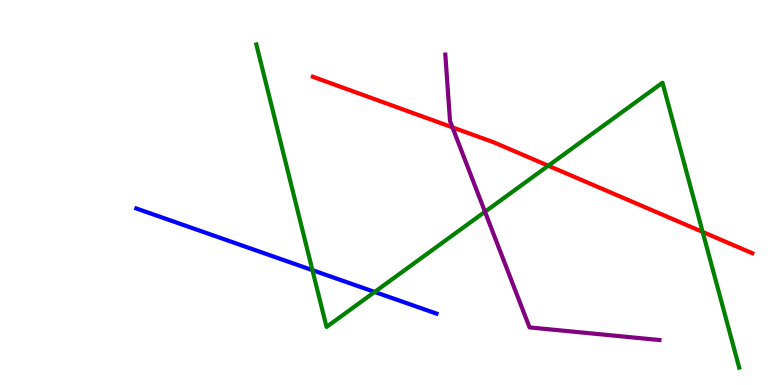[{'lines': ['blue', 'red'], 'intersections': []}, {'lines': ['green', 'red'], 'intersections': [{'x': 7.07, 'y': 5.7}, {'x': 9.07, 'y': 3.98}]}, {'lines': ['purple', 'red'], 'intersections': [{'x': 5.84, 'y': 6.69}]}, {'lines': ['blue', 'green'], 'intersections': [{'x': 4.03, 'y': 2.98}, {'x': 4.83, 'y': 2.42}]}, {'lines': ['blue', 'purple'], 'intersections': []}, {'lines': ['green', 'purple'], 'intersections': [{'x': 6.26, 'y': 4.5}]}]